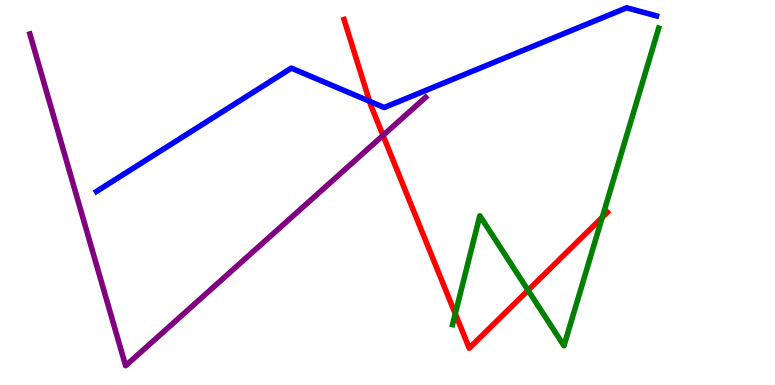[{'lines': ['blue', 'red'], 'intersections': [{'x': 4.77, 'y': 7.37}]}, {'lines': ['green', 'red'], 'intersections': [{'x': 5.87, 'y': 1.85}, {'x': 6.81, 'y': 2.46}, {'x': 7.77, 'y': 4.35}]}, {'lines': ['purple', 'red'], 'intersections': [{'x': 4.94, 'y': 6.48}]}, {'lines': ['blue', 'green'], 'intersections': []}, {'lines': ['blue', 'purple'], 'intersections': []}, {'lines': ['green', 'purple'], 'intersections': []}]